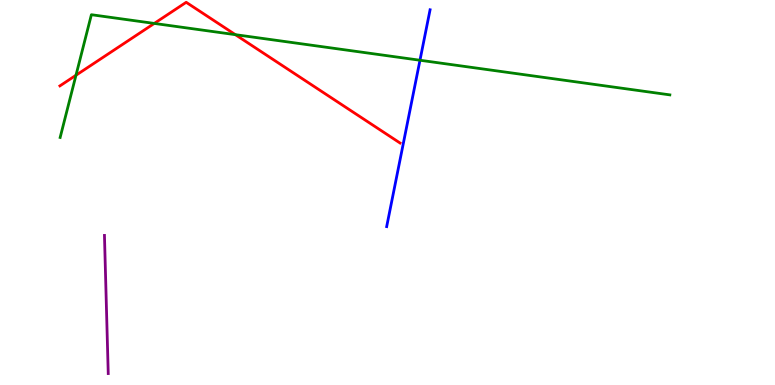[{'lines': ['blue', 'red'], 'intersections': []}, {'lines': ['green', 'red'], 'intersections': [{'x': 0.98, 'y': 8.05}, {'x': 1.99, 'y': 9.39}, {'x': 3.04, 'y': 9.1}]}, {'lines': ['purple', 'red'], 'intersections': []}, {'lines': ['blue', 'green'], 'intersections': [{'x': 5.42, 'y': 8.44}]}, {'lines': ['blue', 'purple'], 'intersections': []}, {'lines': ['green', 'purple'], 'intersections': []}]